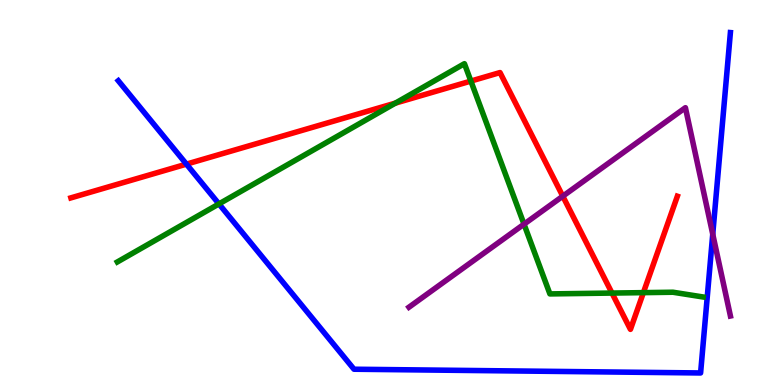[{'lines': ['blue', 'red'], 'intersections': [{'x': 2.41, 'y': 5.74}]}, {'lines': ['green', 'red'], 'intersections': [{'x': 5.1, 'y': 7.32}, {'x': 6.08, 'y': 7.89}, {'x': 7.9, 'y': 2.39}, {'x': 8.3, 'y': 2.4}]}, {'lines': ['purple', 'red'], 'intersections': [{'x': 7.26, 'y': 4.9}]}, {'lines': ['blue', 'green'], 'intersections': [{'x': 2.83, 'y': 4.7}]}, {'lines': ['blue', 'purple'], 'intersections': [{'x': 9.2, 'y': 3.92}]}, {'lines': ['green', 'purple'], 'intersections': [{'x': 6.76, 'y': 4.18}]}]